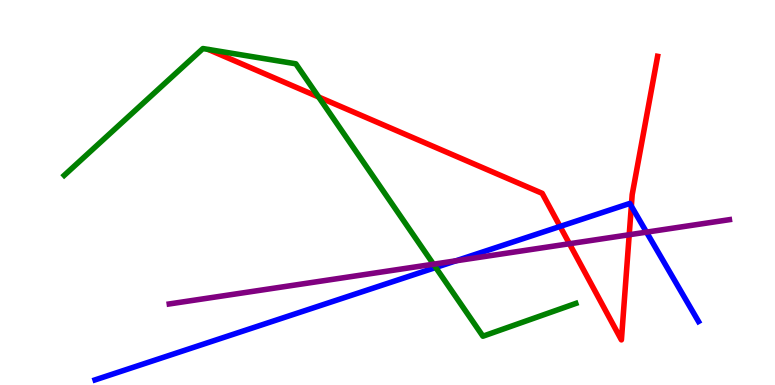[{'lines': ['blue', 'red'], 'intersections': [{'x': 7.23, 'y': 4.12}, {'x': 8.15, 'y': 4.65}]}, {'lines': ['green', 'red'], 'intersections': [{'x': 4.11, 'y': 7.48}]}, {'lines': ['purple', 'red'], 'intersections': [{'x': 7.35, 'y': 3.67}, {'x': 8.12, 'y': 3.9}]}, {'lines': ['blue', 'green'], 'intersections': [{'x': 5.62, 'y': 3.05}]}, {'lines': ['blue', 'purple'], 'intersections': [{'x': 5.88, 'y': 3.23}, {'x': 8.34, 'y': 3.97}]}, {'lines': ['green', 'purple'], 'intersections': [{'x': 5.59, 'y': 3.14}]}]